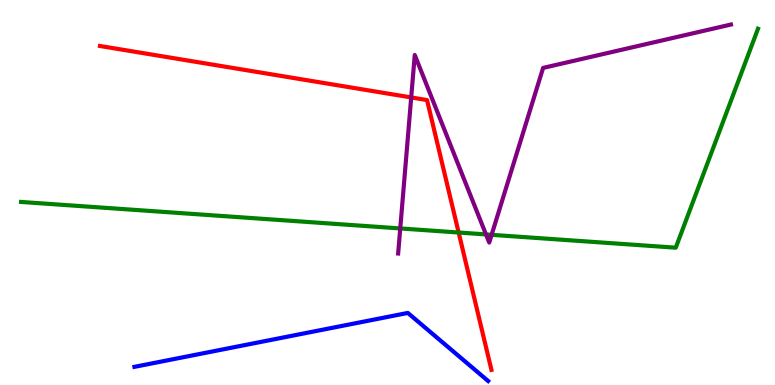[{'lines': ['blue', 'red'], 'intersections': []}, {'lines': ['green', 'red'], 'intersections': [{'x': 5.92, 'y': 3.96}]}, {'lines': ['purple', 'red'], 'intersections': [{'x': 5.31, 'y': 7.47}]}, {'lines': ['blue', 'green'], 'intersections': []}, {'lines': ['blue', 'purple'], 'intersections': []}, {'lines': ['green', 'purple'], 'intersections': [{'x': 5.16, 'y': 4.07}, {'x': 6.27, 'y': 3.91}, {'x': 6.34, 'y': 3.9}]}]